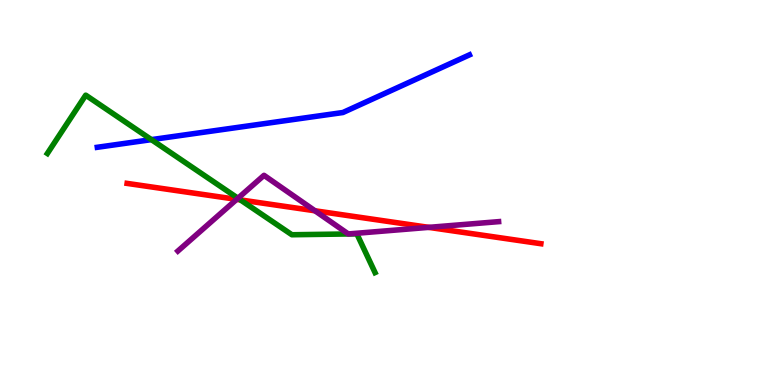[{'lines': ['blue', 'red'], 'intersections': []}, {'lines': ['green', 'red'], 'intersections': [{'x': 3.1, 'y': 4.81}]}, {'lines': ['purple', 'red'], 'intersections': [{'x': 3.05, 'y': 4.82}, {'x': 4.06, 'y': 4.53}, {'x': 5.53, 'y': 4.09}]}, {'lines': ['blue', 'green'], 'intersections': [{'x': 1.95, 'y': 6.37}]}, {'lines': ['blue', 'purple'], 'intersections': []}, {'lines': ['green', 'purple'], 'intersections': [{'x': 3.07, 'y': 4.85}]}]